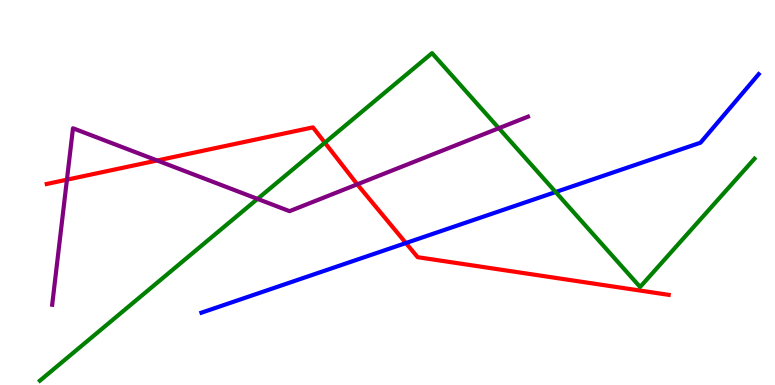[{'lines': ['blue', 'red'], 'intersections': [{'x': 5.24, 'y': 3.69}]}, {'lines': ['green', 'red'], 'intersections': [{'x': 4.19, 'y': 6.29}]}, {'lines': ['purple', 'red'], 'intersections': [{'x': 0.864, 'y': 5.33}, {'x': 2.03, 'y': 5.83}, {'x': 4.61, 'y': 5.21}]}, {'lines': ['blue', 'green'], 'intersections': [{'x': 7.17, 'y': 5.01}]}, {'lines': ['blue', 'purple'], 'intersections': []}, {'lines': ['green', 'purple'], 'intersections': [{'x': 3.32, 'y': 4.83}, {'x': 6.44, 'y': 6.67}]}]